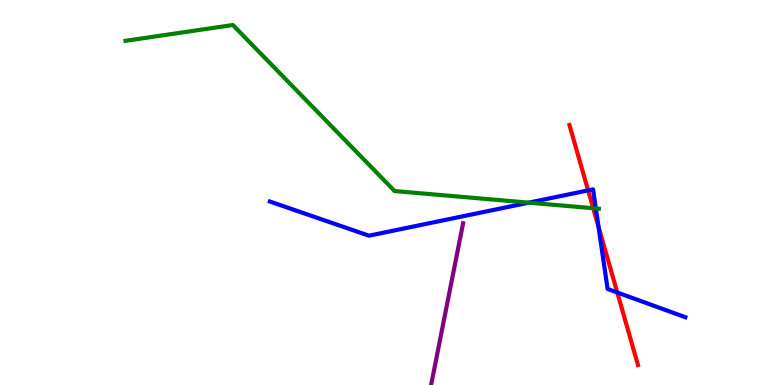[{'lines': ['blue', 'red'], 'intersections': [{'x': 7.59, 'y': 5.05}, {'x': 7.72, 'y': 4.11}, {'x': 7.96, 'y': 2.4}]}, {'lines': ['green', 'red'], 'intersections': [{'x': 7.65, 'y': 4.59}]}, {'lines': ['purple', 'red'], 'intersections': []}, {'lines': ['blue', 'green'], 'intersections': [{'x': 6.82, 'y': 4.74}, {'x': 7.69, 'y': 4.59}]}, {'lines': ['blue', 'purple'], 'intersections': []}, {'lines': ['green', 'purple'], 'intersections': []}]